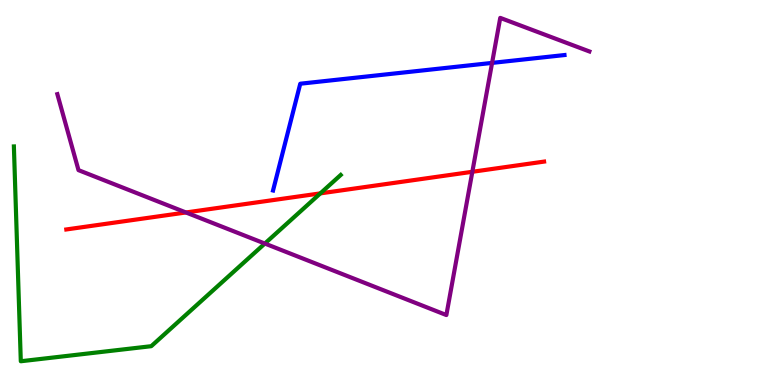[{'lines': ['blue', 'red'], 'intersections': []}, {'lines': ['green', 'red'], 'intersections': [{'x': 4.13, 'y': 4.98}]}, {'lines': ['purple', 'red'], 'intersections': [{'x': 2.4, 'y': 4.48}, {'x': 6.09, 'y': 5.54}]}, {'lines': ['blue', 'green'], 'intersections': []}, {'lines': ['blue', 'purple'], 'intersections': [{'x': 6.35, 'y': 8.37}]}, {'lines': ['green', 'purple'], 'intersections': [{'x': 3.42, 'y': 3.67}]}]